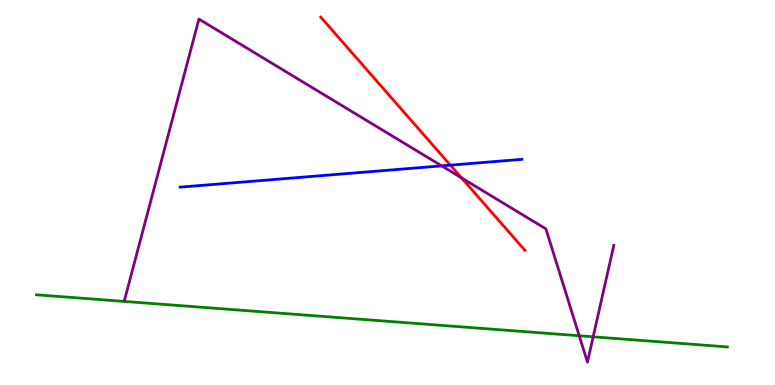[{'lines': ['blue', 'red'], 'intersections': [{'x': 5.81, 'y': 5.71}]}, {'lines': ['green', 'red'], 'intersections': []}, {'lines': ['purple', 'red'], 'intersections': [{'x': 5.95, 'y': 5.38}]}, {'lines': ['blue', 'green'], 'intersections': []}, {'lines': ['blue', 'purple'], 'intersections': [{'x': 5.7, 'y': 5.69}]}, {'lines': ['green', 'purple'], 'intersections': [{'x': 7.47, 'y': 1.28}, {'x': 7.65, 'y': 1.25}]}]